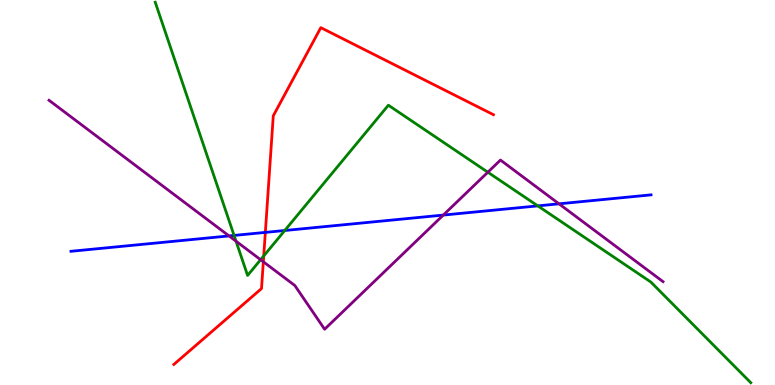[{'lines': ['blue', 'red'], 'intersections': [{'x': 3.42, 'y': 3.96}]}, {'lines': ['green', 'red'], 'intersections': [{'x': 3.4, 'y': 3.35}]}, {'lines': ['purple', 'red'], 'intersections': [{'x': 3.4, 'y': 3.2}]}, {'lines': ['blue', 'green'], 'intersections': [{'x': 3.02, 'y': 3.88}, {'x': 3.67, 'y': 4.01}, {'x': 6.94, 'y': 4.65}]}, {'lines': ['blue', 'purple'], 'intersections': [{'x': 2.96, 'y': 3.87}, {'x': 5.72, 'y': 4.41}, {'x': 7.21, 'y': 4.71}]}, {'lines': ['green', 'purple'], 'intersections': [{'x': 3.05, 'y': 3.74}, {'x': 3.36, 'y': 3.25}, {'x': 6.29, 'y': 5.53}]}]